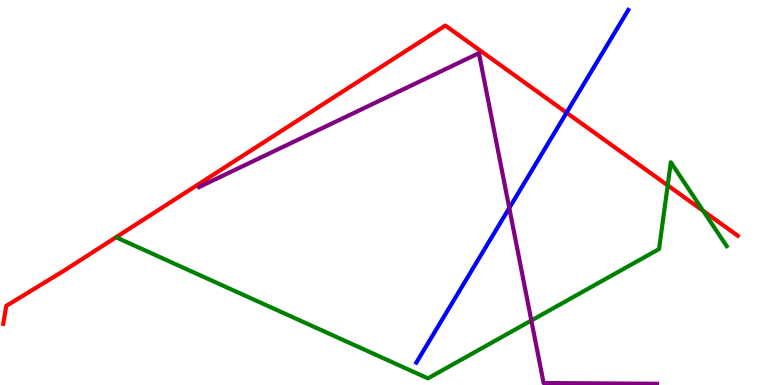[{'lines': ['blue', 'red'], 'intersections': [{'x': 7.31, 'y': 7.07}]}, {'lines': ['green', 'red'], 'intersections': [{'x': 8.62, 'y': 5.19}, {'x': 9.07, 'y': 4.52}]}, {'lines': ['purple', 'red'], 'intersections': []}, {'lines': ['blue', 'green'], 'intersections': []}, {'lines': ['blue', 'purple'], 'intersections': [{'x': 6.57, 'y': 4.6}]}, {'lines': ['green', 'purple'], 'intersections': [{'x': 6.86, 'y': 1.68}]}]